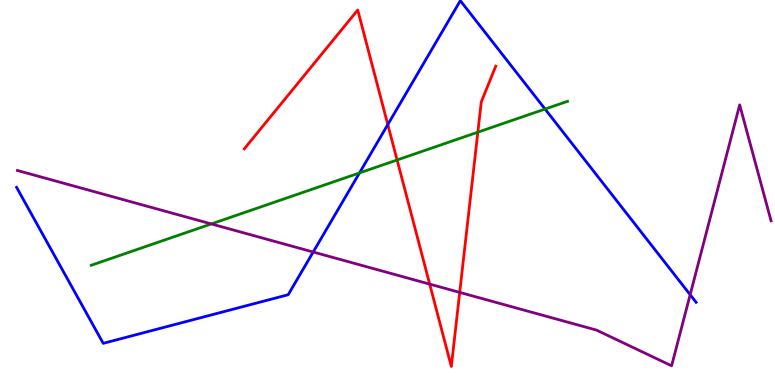[{'lines': ['blue', 'red'], 'intersections': [{'x': 5.0, 'y': 6.76}]}, {'lines': ['green', 'red'], 'intersections': [{'x': 5.12, 'y': 5.84}, {'x': 6.17, 'y': 6.57}]}, {'lines': ['purple', 'red'], 'intersections': [{'x': 5.54, 'y': 2.62}, {'x': 5.93, 'y': 2.41}]}, {'lines': ['blue', 'green'], 'intersections': [{'x': 4.64, 'y': 5.51}, {'x': 7.03, 'y': 7.17}]}, {'lines': ['blue', 'purple'], 'intersections': [{'x': 4.04, 'y': 3.45}, {'x': 8.91, 'y': 2.35}]}, {'lines': ['green', 'purple'], 'intersections': [{'x': 2.73, 'y': 4.18}]}]